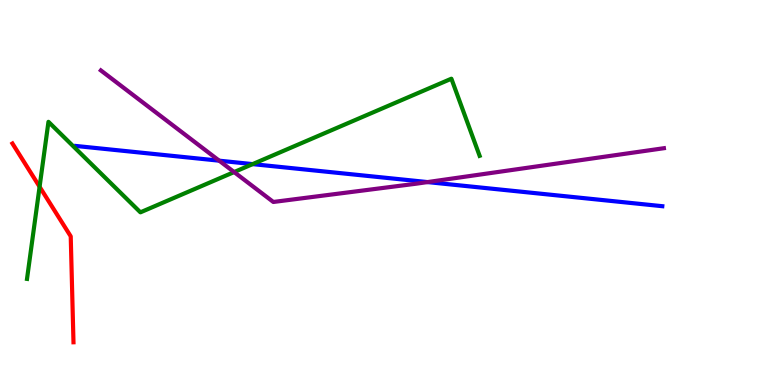[{'lines': ['blue', 'red'], 'intersections': []}, {'lines': ['green', 'red'], 'intersections': [{'x': 0.511, 'y': 5.15}]}, {'lines': ['purple', 'red'], 'intersections': []}, {'lines': ['blue', 'green'], 'intersections': [{'x': 3.26, 'y': 5.74}]}, {'lines': ['blue', 'purple'], 'intersections': [{'x': 2.83, 'y': 5.83}, {'x': 5.52, 'y': 5.27}]}, {'lines': ['green', 'purple'], 'intersections': [{'x': 3.02, 'y': 5.53}]}]